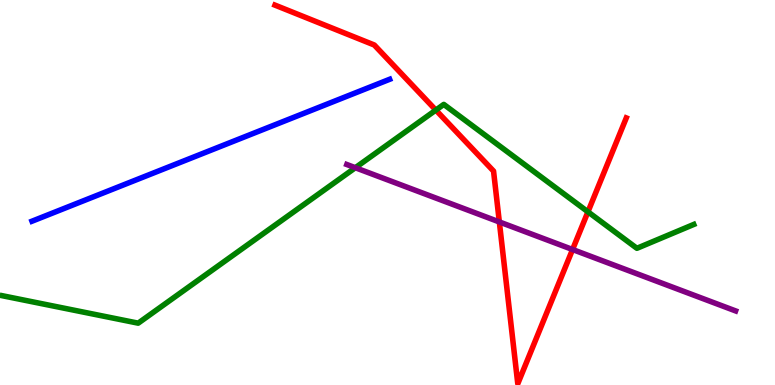[{'lines': ['blue', 'red'], 'intersections': []}, {'lines': ['green', 'red'], 'intersections': [{'x': 5.62, 'y': 7.14}, {'x': 7.59, 'y': 4.5}]}, {'lines': ['purple', 'red'], 'intersections': [{'x': 6.44, 'y': 4.24}, {'x': 7.39, 'y': 3.52}]}, {'lines': ['blue', 'green'], 'intersections': []}, {'lines': ['blue', 'purple'], 'intersections': []}, {'lines': ['green', 'purple'], 'intersections': [{'x': 4.58, 'y': 5.64}]}]